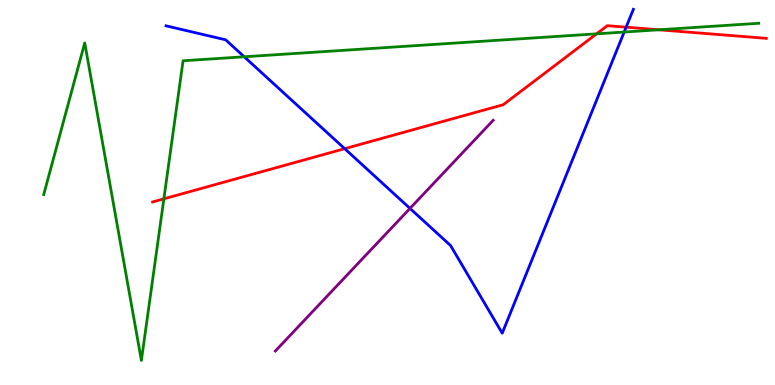[{'lines': ['blue', 'red'], 'intersections': [{'x': 4.45, 'y': 6.14}, {'x': 8.08, 'y': 9.29}]}, {'lines': ['green', 'red'], 'intersections': [{'x': 2.11, 'y': 4.84}, {'x': 7.7, 'y': 9.12}, {'x': 8.5, 'y': 9.23}]}, {'lines': ['purple', 'red'], 'intersections': []}, {'lines': ['blue', 'green'], 'intersections': [{'x': 3.15, 'y': 8.53}, {'x': 8.05, 'y': 9.17}]}, {'lines': ['blue', 'purple'], 'intersections': [{'x': 5.29, 'y': 4.59}]}, {'lines': ['green', 'purple'], 'intersections': []}]